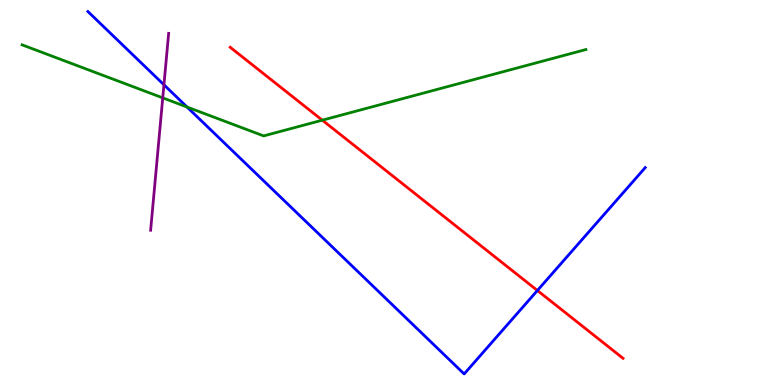[{'lines': ['blue', 'red'], 'intersections': [{'x': 6.93, 'y': 2.45}]}, {'lines': ['green', 'red'], 'intersections': [{'x': 4.16, 'y': 6.88}]}, {'lines': ['purple', 'red'], 'intersections': []}, {'lines': ['blue', 'green'], 'intersections': [{'x': 2.41, 'y': 7.22}]}, {'lines': ['blue', 'purple'], 'intersections': [{'x': 2.12, 'y': 7.8}]}, {'lines': ['green', 'purple'], 'intersections': [{'x': 2.1, 'y': 7.46}]}]